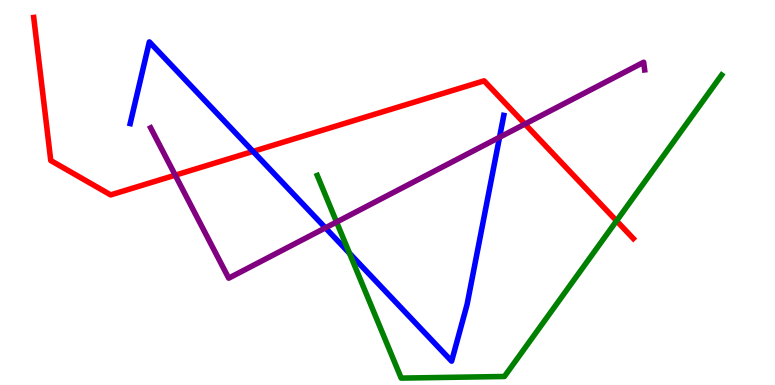[{'lines': ['blue', 'red'], 'intersections': [{'x': 3.27, 'y': 6.07}]}, {'lines': ['green', 'red'], 'intersections': [{'x': 7.96, 'y': 4.26}]}, {'lines': ['purple', 'red'], 'intersections': [{'x': 2.26, 'y': 5.45}, {'x': 6.77, 'y': 6.78}]}, {'lines': ['blue', 'green'], 'intersections': [{'x': 4.51, 'y': 3.42}]}, {'lines': ['blue', 'purple'], 'intersections': [{'x': 4.2, 'y': 4.08}, {'x': 6.45, 'y': 6.43}]}, {'lines': ['green', 'purple'], 'intersections': [{'x': 4.34, 'y': 4.23}]}]